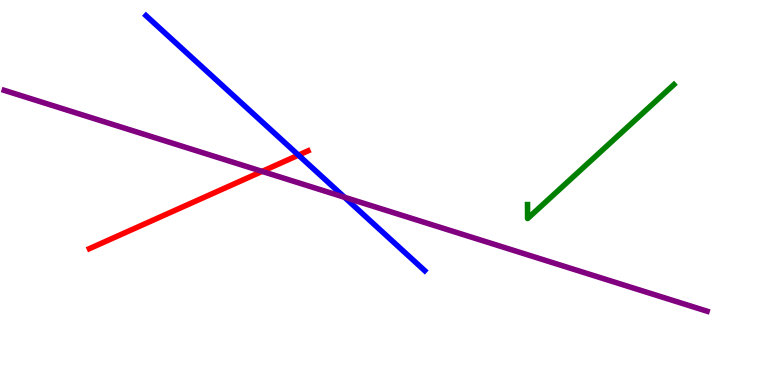[{'lines': ['blue', 'red'], 'intersections': [{'x': 3.85, 'y': 5.97}]}, {'lines': ['green', 'red'], 'intersections': []}, {'lines': ['purple', 'red'], 'intersections': [{'x': 3.38, 'y': 5.55}]}, {'lines': ['blue', 'green'], 'intersections': []}, {'lines': ['blue', 'purple'], 'intersections': [{'x': 4.45, 'y': 4.88}]}, {'lines': ['green', 'purple'], 'intersections': []}]